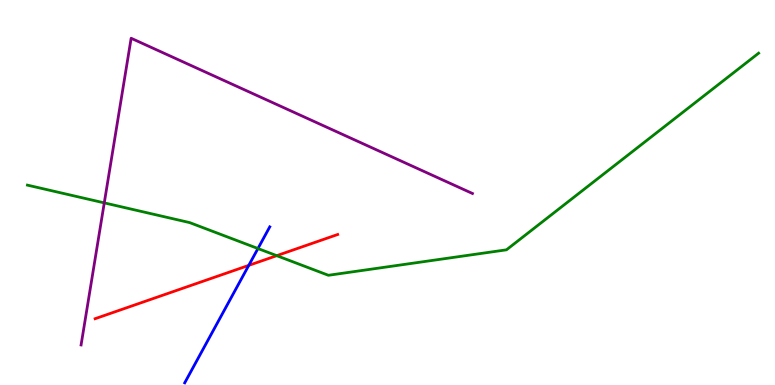[{'lines': ['blue', 'red'], 'intersections': [{'x': 3.21, 'y': 3.11}]}, {'lines': ['green', 'red'], 'intersections': [{'x': 3.57, 'y': 3.36}]}, {'lines': ['purple', 'red'], 'intersections': []}, {'lines': ['blue', 'green'], 'intersections': [{'x': 3.33, 'y': 3.54}]}, {'lines': ['blue', 'purple'], 'intersections': []}, {'lines': ['green', 'purple'], 'intersections': [{'x': 1.35, 'y': 4.73}]}]